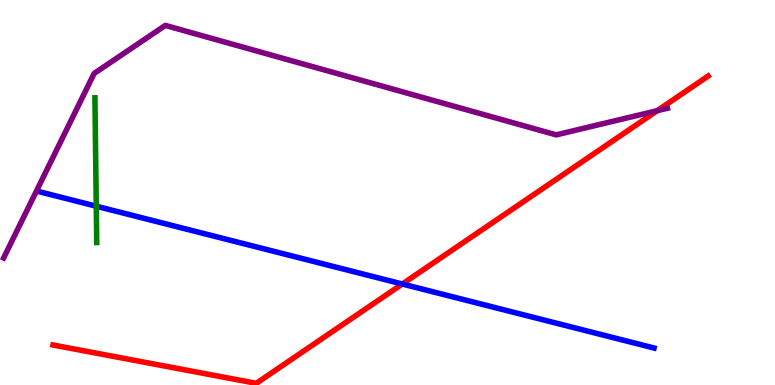[{'lines': ['blue', 'red'], 'intersections': [{'x': 5.19, 'y': 2.62}]}, {'lines': ['green', 'red'], 'intersections': []}, {'lines': ['purple', 'red'], 'intersections': [{'x': 8.48, 'y': 7.12}]}, {'lines': ['blue', 'green'], 'intersections': [{'x': 1.24, 'y': 4.64}]}, {'lines': ['blue', 'purple'], 'intersections': []}, {'lines': ['green', 'purple'], 'intersections': []}]